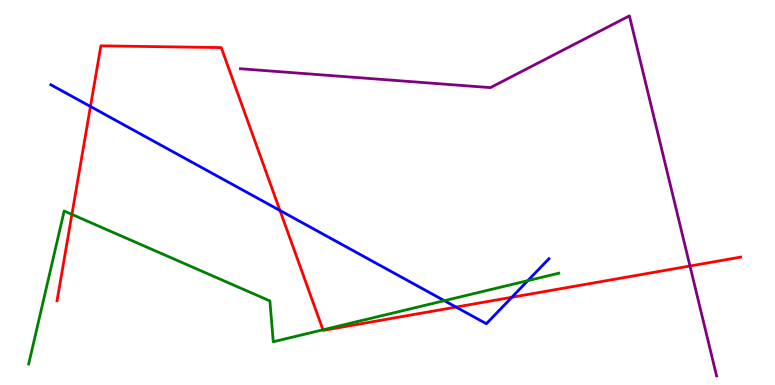[{'lines': ['blue', 'red'], 'intersections': [{'x': 1.17, 'y': 7.23}, {'x': 3.61, 'y': 4.53}, {'x': 5.88, 'y': 2.02}, {'x': 6.6, 'y': 2.28}]}, {'lines': ['green', 'red'], 'intersections': [{'x': 0.928, 'y': 4.43}, {'x': 4.17, 'y': 1.43}]}, {'lines': ['purple', 'red'], 'intersections': [{'x': 8.9, 'y': 3.09}]}, {'lines': ['blue', 'green'], 'intersections': [{'x': 5.73, 'y': 2.19}, {'x': 6.81, 'y': 2.71}]}, {'lines': ['blue', 'purple'], 'intersections': []}, {'lines': ['green', 'purple'], 'intersections': []}]